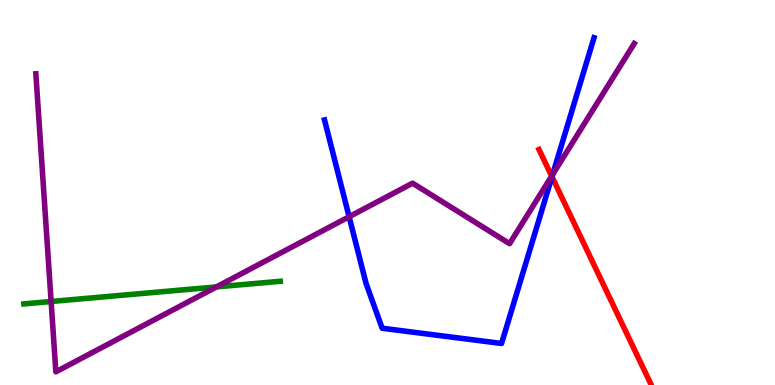[{'lines': ['blue', 'red'], 'intersections': [{'x': 7.12, 'y': 5.41}]}, {'lines': ['green', 'red'], 'intersections': []}, {'lines': ['purple', 'red'], 'intersections': [{'x': 7.12, 'y': 5.43}]}, {'lines': ['blue', 'green'], 'intersections': []}, {'lines': ['blue', 'purple'], 'intersections': [{'x': 4.5, 'y': 4.37}, {'x': 7.13, 'y': 5.47}]}, {'lines': ['green', 'purple'], 'intersections': [{'x': 0.66, 'y': 2.17}, {'x': 2.79, 'y': 2.55}]}]